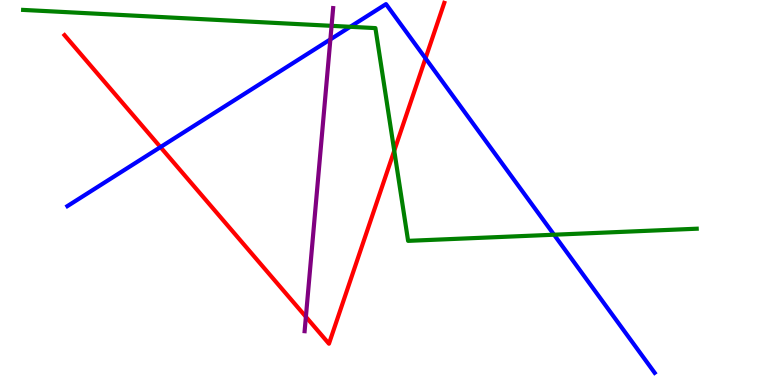[{'lines': ['blue', 'red'], 'intersections': [{'x': 2.07, 'y': 6.18}, {'x': 5.49, 'y': 8.48}]}, {'lines': ['green', 'red'], 'intersections': [{'x': 5.09, 'y': 6.09}]}, {'lines': ['purple', 'red'], 'intersections': [{'x': 3.95, 'y': 1.77}]}, {'lines': ['blue', 'green'], 'intersections': [{'x': 4.52, 'y': 9.3}, {'x': 7.15, 'y': 3.9}]}, {'lines': ['blue', 'purple'], 'intersections': [{'x': 4.26, 'y': 8.98}]}, {'lines': ['green', 'purple'], 'intersections': [{'x': 4.28, 'y': 9.33}]}]